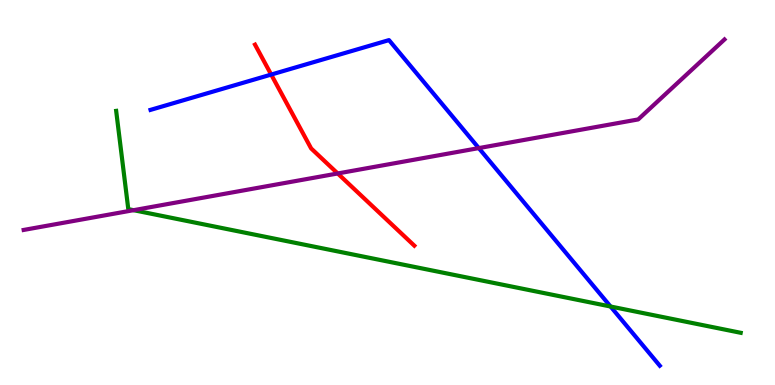[{'lines': ['blue', 'red'], 'intersections': [{'x': 3.5, 'y': 8.06}]}, {'lines': ['green', 'red'], 'intersections': []}, {'lines': ['purple', 'red'], 'intersections': [{'x': 4.36, 'y': 5.49}]}, {'lines': ['blue', 'green'], 'intersections': [{'x': 7.88, 'y': 2.04}]}, {'lines': ['blue', 'purple'], 'intersections': [{'x': 6.18, 'y': 6.15}]}, {'lines': ['green', 'purple'], 'intersections': [{'x': 1.72, 'y': 4.54}]}]